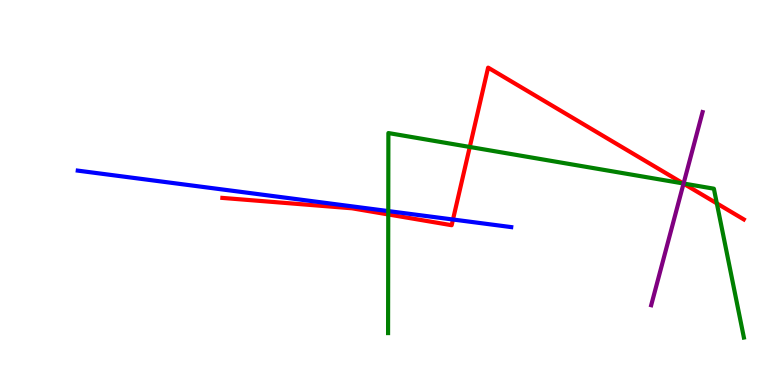[{'lines': ['blue', 'red'], 'intersections': [{'x': 5.85, 'y': 4.3}]}, {'lines': ['green', 'red'], 'intersections': [{'x': 5.01, 'y': 4.43}, {'x': 6.06, 'y': 6.18}, {'x': 8.82, 'y': 5.24}, {'x': 9.25, 'y': 4.72}]}, {'lines': ['purple', 'red'], 'intersections': [{'x': 8.82, 'y': 5.23}]}, {'lines': ['blue', 'green'], 'intersections': [{'x': 5.01, 'y': 4.52}]}, {'lines': ['blue', 'purple'], 'intersections': []}, {'lines': ['green', 'purple'], 'intersections': [{'x': 8.82, 'y': 5.23}]}]